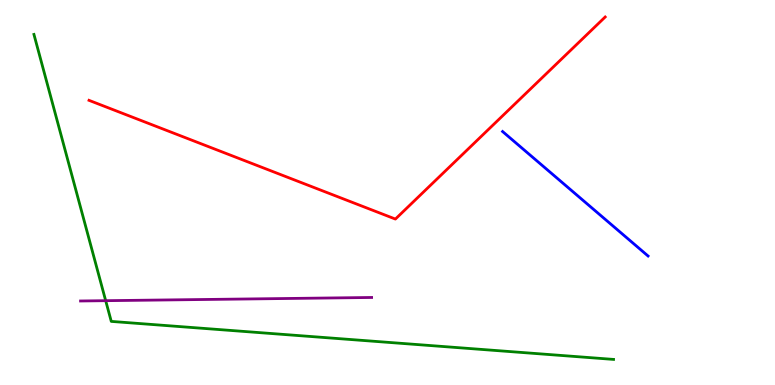[{'lines': ['blue', 'red'], 'intersections': []}, {'lines': ['green', 'red'], 'intersections': []}, {'lines': ['purple', 'red'], 'intersections': []}, {'lines': ['blue', 'green'], 'intersections': []}, {'lines': ['blue', 'purple'], 'intersections': []}, {'lines': ['green', 'purple'], 'intersections': [{'x': 1.36, 'y': 2.19}]}]